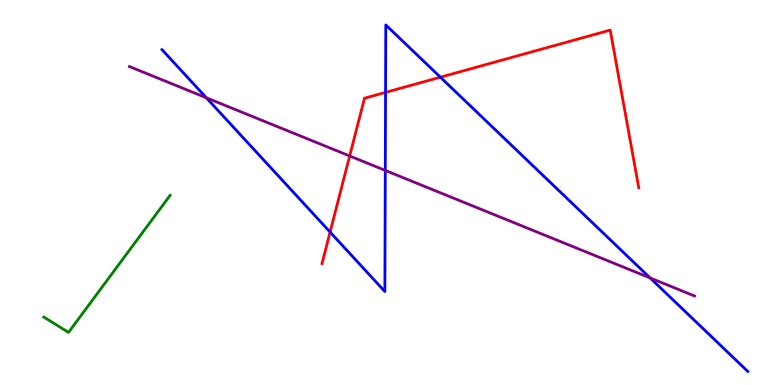[{'lines': ['blue', 'red'], 'intersections': [{'x': 4.26, 'y': 3.97}, {'x': 4.97, 'y': 7.6}, {'x': 5.68, 'y': 7.99}]}, {'lines': ['green', 'red'], 'intersections': []}, {'lines': ['purple', 'red'], 'intersections': [{'x': 4.51, 'y': 5.95}]}, {'lines': ['blue', 'green'], 'intersections': []}, {'lines': ['blue', 'purple'], 'intersections': [{'x': 2.66, 'y': 7.46}, {'x': 4.97, 'y': 5.57}, {'x': 8.39, 'y': 2.78}]}, {'lines': ['green', 'purple'], 'intersections': []}]